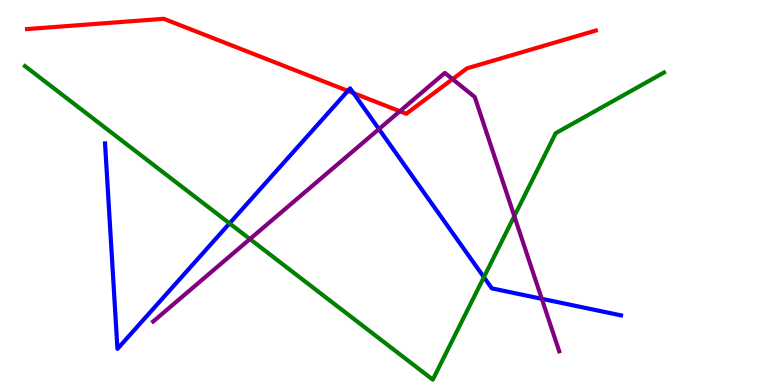[{'lines': ['blue', 'red'], 'intersections': [{'x': 4.49, 'y': 7.64}, {'x': 4.56, 'y': 7.58}]}, {'lines': ['green', 'red'], 'intersections': []}, {'lines': ['purple', 'red'], 'intersections': [{'x': 5.16, 'y': 7.11}, {'x': 5.84, 'y': 7.94}]}, {'lines': ['blue', 'green'], 'intersections': [{'x': 2.96, 'y': 4.2}, {'x': 6.24, 'y': 2.8}]}, {'lines': ['blue', 'purple'], 'intersections': [{'x': 4.89, 'y': 6.65}, {'x': 6.99, 'y': 2.24}]}, {'lines': ['green', 'purple'], 'intersections': [{'x': 3.22, 'y': 3.79}, {'x': 6.64, 'y': 4.39}]}]